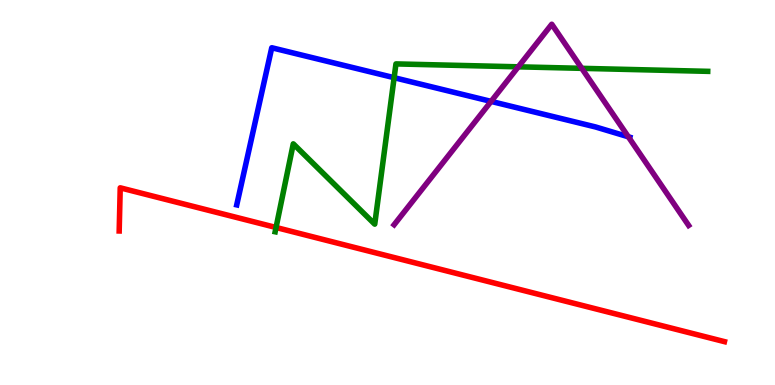[{'lines': ['blue', 'red'], 'intersections': []}, {'lines': ['green', 'red'], 'intersections': [{'x': 3.56, 'y': 4.09}]}, {'lines': ['purple', 'red'], 'intersections': []}, {'lines': ['blue', 'green'], 'intersections': [{'x': 5.09, 'y': 7.98}]}, {'lines': ['blue', 'purple'], 'intersections': [{'x': 6.34, 'y': 7.37}, {'x': 8.11, 'y': 6.45}]}, {'lines': ['green', 'purple'], 'intersections': [{'x': 6.69, 'y': 8.26}, {'x': 7.51, 'y': 8.23}]}]